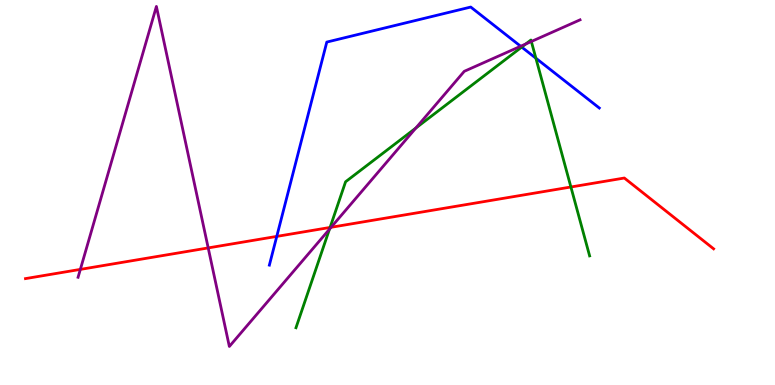[{'lines': ['blue', 'red'], 'intersections': [{'x': 3.57, 'y': 3.86}]}, {'lines': ['green', 'red'], 'intersections': [{'x': 4.26, 'y': 4.09}, {'x': 7.37, 'y': 5.14}]}, {'lines': ['purple', 'red'], 'intersections': [{'x': 1.04, 'y': 3.0}, {'x': 2.69, 'y': 3.56}, {'x': 4.27, 'y': 4.1}]}, {'lines': ['blue', 'green'], 'intersections': [{'x': 6.73, 'y': 8.78}, {'x': 6.91, 'y': 8.49}]}, {'lines': ['blue', 'purple'], 'intersections': [{'x': 6.72, 'y': 8.8}]}, {'lines': ['green', 'purple'], 'intersections': [{'x': 4.25, 'y': 4.05}, {'x': 5.37, 'y': 6.67}, {'x': 6.78, 'y': 8.86}, {'x': 6.86, 'y': 8.92}]}]